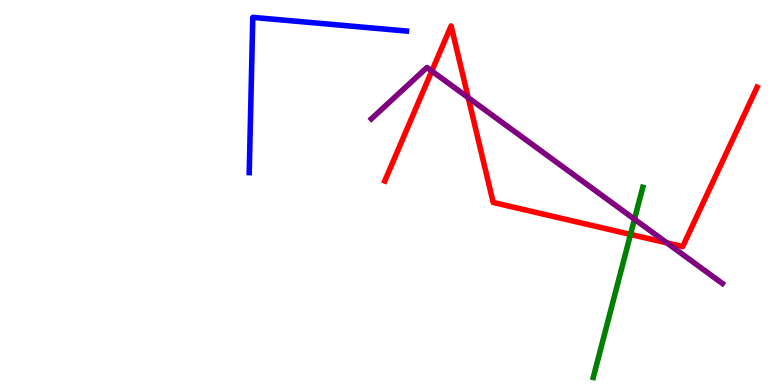[{'lines': ['blue', 'red'], 'intersections': []}, {'lines': ['green', 'red'], 'intersections': [{'x': 8.14, 'y': 3.91}]}, {'lines': ['purple', 'red'], 'intersections': [{'x': 5.57, 'y': 8.15}, {'x': 6.04, 'y': 7.46}, {'x': 8.6, 'y': 3.69}]}, {'lines': ['blue', 'green'], 'intersections': []}, {'lines': ['blue', 'purple'], 'intersections': []}, {'lines': ['green', 'purple'], 'intersections': [{'x': 8.19, 'y': 4.31}]}]